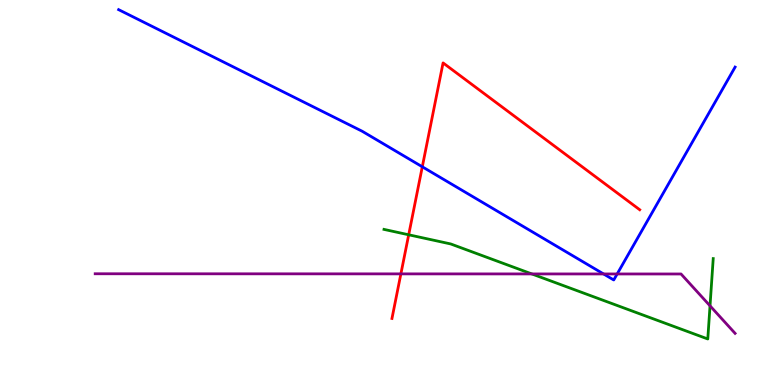[{'lines': ['blue', 'red'], 'intersections': [{'x': 5.45, 'y': 5.67}]}, {'lines': ['green', 'red'], 'intersections': [{'x': 5.27, 'y': 3.9}]}, {'lines': ['purple', 'red'], 'intersections': [{'x': 5.17, 'y': 2.89}]}, {'lines': ['blue', 'green'], 'intersections': []}, {'lines': ['blue', 'purple'], 'intersections': [{'x': 7.79, 'y': 2.88}, {'x': 7.96, 'y': 2.88}]}, {'lines': ['green', 'purple'], 'intersections': [{'x': 6.86, 'y': 2.89}, {'x': 9.16, 'y': 2.06}]}]